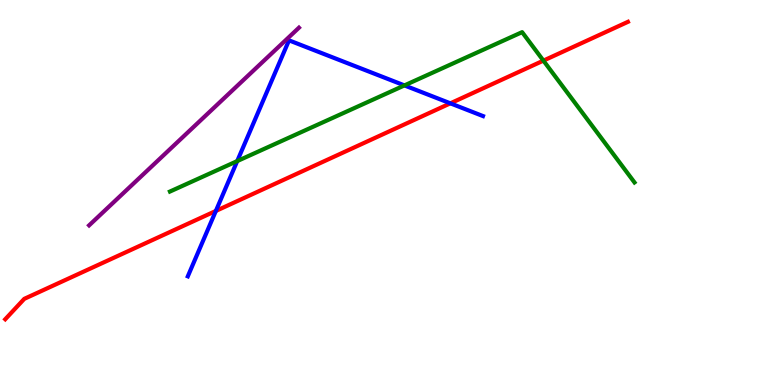[{'lines': ['blue', 'red'], 'intersections': [{'x': 2.79, 'y': 4.52}, {'x': 5.81, 'y': 7.32}]}, {'lines': ['green', 'red'], 'intersections': [{'x': 7.01, 'y': 8.43}]}, {'lines': ['purple', 'red'], 'intersections': []}, {'lines': ['blue', 'green'], 'intersections': [{'x': 3.06, 'y': 5.82}, {'x': 5.22, 'y': 7.78}]}, {'lines': ['blue', 'purple'], 'intersections': []}, {'lines': ['green', 'purple'], 'intersections': []}]